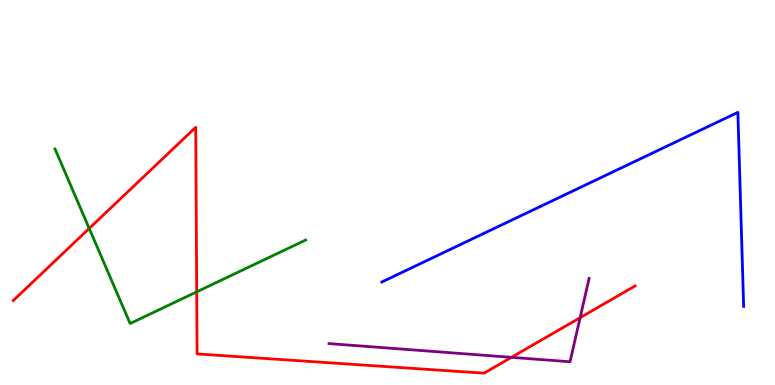[{'lines': ['blue', 'red'], 'intersections': []}, {'lines': ['green', 'red'], 'intersections': [{'x': 1.15, 'y': 4.07}, {'x': 2.54, 'y': 2.42}]}, {'lines': ['purple', 'red'], 'intersections': [{'x': 6.6, 'y': 0.718}, {'x': 7.49, 'y': 1.75}]}, {'lines': ['blue', 'green'], 'intersections': []}, {'lines': ['blue', 'purple'], 'intersections': []}, {'lines': ['green', 'purple'], 'intersections': []}]